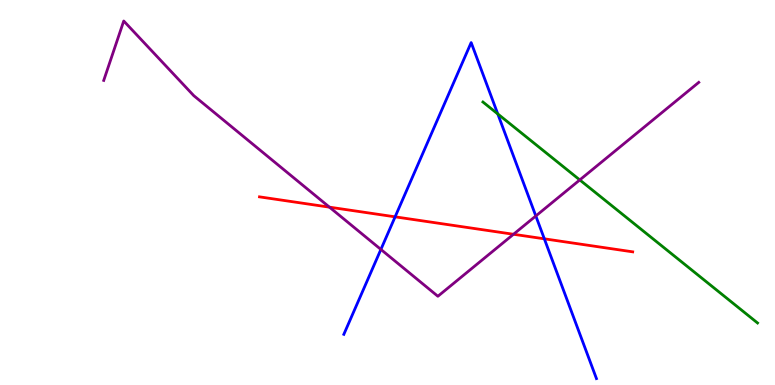[{'lines': ['blue', 'red'], 'intersections': [{'x': 5.1, 'y': 4.37}, {'x': 7.02, 'y': 3.8}]}, {'lines': ['green', 'red'], 'intersections': []}, {'lines': ['purple', 'red'], 'intersections': [{'x': 4.25, 'y': 4.62}, {'x': 6.63, 'y': 3.91}]}, {'lines': ['blue', 'green'], 'intersections': [{'x': 6.42, 'y': 7.04}]}, {'lines': ['blue', 'purple'], 'intersections': [{'x': 4.91, 'y': 3.52}, {'x': 6.91, 'y': 4.39}]}, {'lines': ['green', 'purple'], 'intersections': [{'x': 7.48, 'y': 5.33}]}]